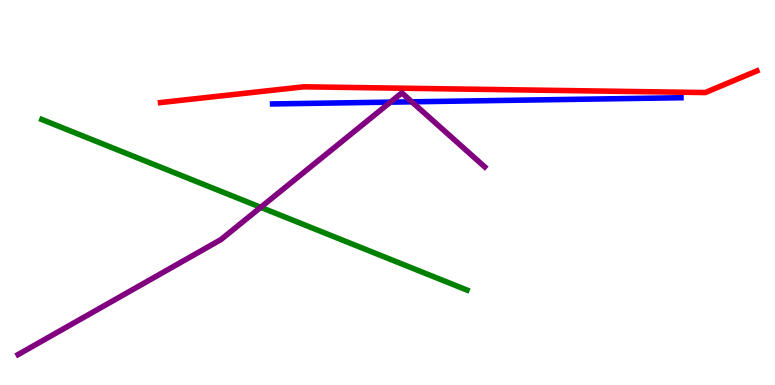[{'lines': ['blue', 'red'], 'intersections': []}, {'lines': ['green', 'red'], 'intersections': []}, {'lines': ['purple', 'red'], 'intersections': []}, {'lines': ['blue', 'green'], 'intersections': []}, {'lines': ['blue', 'purple'], 'intersections': [{'x': 5.04, 'y': 7.35}, {'x': 5.31, 'y': 7.36}]}, {'lines': ['green', 'purple'], 'intersections': [{'x': 3.36, 'y': 4.62}]}]